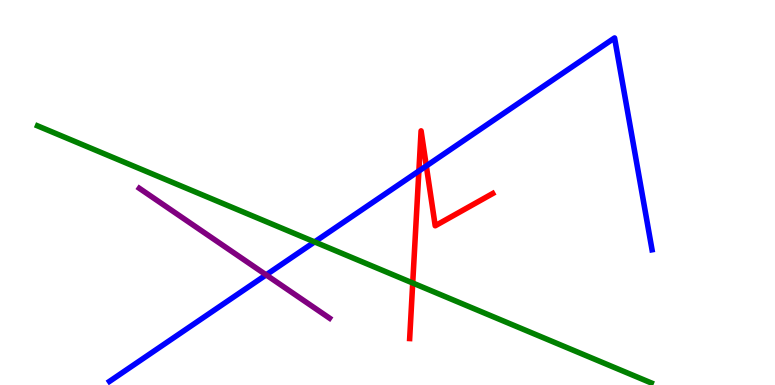[{'lines': ['blue', 'red'], 'intersections': [{'x': 5.4, 'y': 5.56}, {'x': 5.5, 'y': 5.69}]}, {'lines': ['green', 'red'], 'intersections': [{'x': 5.33, 'y': 2.65}]}, {'lines': ['purple', 'red'], 'intersections': []}, {'lines': ['blue', 'green'], 'intersections': [{'x': 4.06, 'y': 3.72}]}, {'lines': ['blue', 'purple'], 'intersections': [{'x': 3.43, 'y': 2.86}]}, {'lines': ['green', 'purple'], 'intersections': []}]